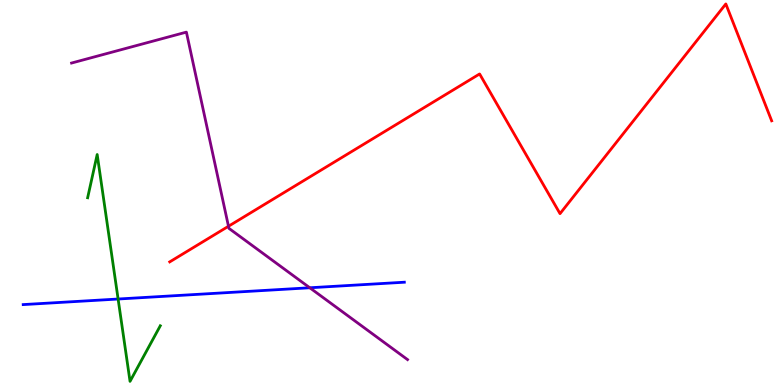[{'lines': ['blue', 'red'], 'intersections': []}, {'lines': ['green', 'red'], 'intersections': []}, {'lines': ['purple', 'red'], 'intersections': [{'x': 2.95, 'y': 4.12}]}, {'lines': ['blue', 'green'], 'intersections': [{'x': 1.52, 'y': 2.23}]}, {'lines': ['blue', 'purple'], 'intersections': [{'x': 4.0, 'y': 2.53}]}, {'lines': ['green', 'purple'], 'intersections': []}]